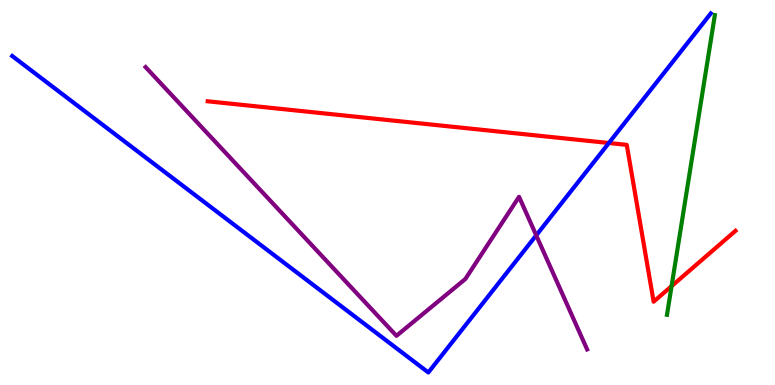[{'lines': ['blue', 'red'], 'intersections': [{'x': 7.86, 'y': 6.29}]}, {'lines': ['green', 'red'], 'intersections': [{'x': 8.67, 'y': 2.57}]}, {'lines': ['purple', 'red'], 'intersections': []}, {'lines': ['blue', 'green'], 'intersections': []}, {'lines': ['blue', 'purple'], 'intersections': [{'x': 6.92, 'y': 3.89}]}, {'lines': ['green', 'purple'], 'intersections': []}]